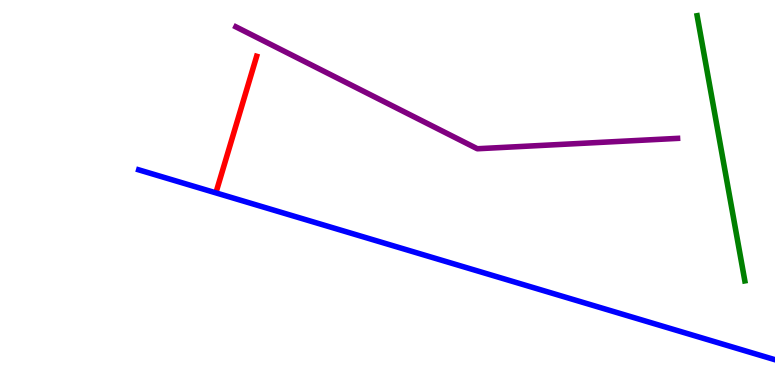[{'lines': ['blue', 'red'], 'intersections': []}, {'lines': ['green', 'red'], 'intersections': []}, {'lines': ['purple', 'red'], 'intersections': []}, {'lines': ['blue', 'green'], 'intersections': []}, {'lines': ['blue', 'purple'], 'intersections': []}, {'lines': ['green', 'purple'], 'intersections': []}]